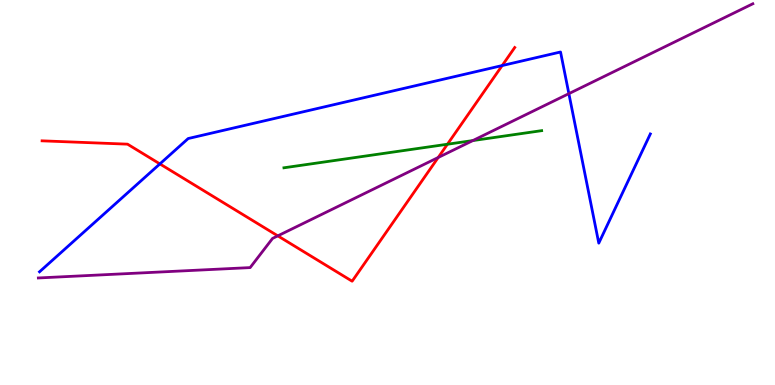[{'lines': ['blue', 'red'], 'intersections': [{'x': 2.06, 'y': 5.74}, {'x': 6.48, 'y': 8.3}]}, {'lines': ['green', 'red'], 'intersections': [{'x': 5.77, 'y': 6.25}]}, {'lines': ['purple', 'red'], 'intersections': [{'x': 3.58, 'y': 3.87}, {'x': 5.65, 'y': 5.91}]}, {'lines': ['blue', 'green'], 'intersections': []}, {'lines': ['blue', 'purple'], 'intersections': [{'x': 7.34, 'y': 7.57}]}, {'lines': ['green', 'purple'], 'intersections': [{'x': 6.1, 'y': 6.35}]}]